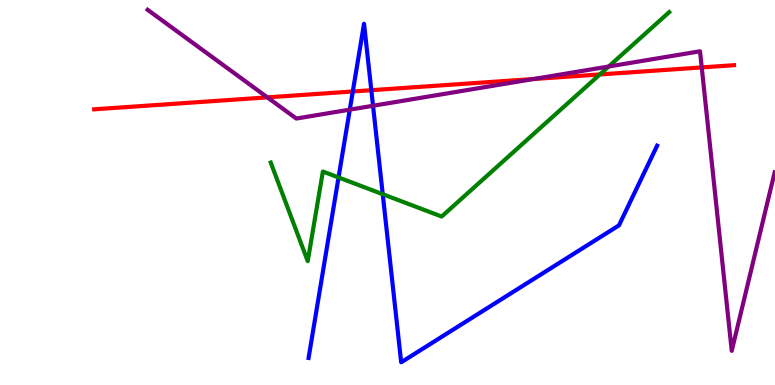[{'lines': ['blue', 'red'], 'intersections': [{'x': 4.55, 'y': 7.62}, {'x': 4.79, 'y': 7.66}]}, {'lines': ['green', 'red'], 'intersections': [{'x': 7.74, 'y': 8.07}]}, {'lines': ['purple', 'red'], 'intersections': [{'x': 3.45, 'y': 7.47}, {'x': 6.89, 'y': 7.95}, {'x': 9.05, 'y': 8.25}]}, {'lines': ['blue', 'green'], 'intersections': [{'x': 4.37, 'y': 5.39}, {'x': 4.94, 'y': 4.96}]}, {'lines': ['blue', 'purple'], 'intersections': [{'x': 4.51, 'y': 7.15}, {'x': 4.81, 'y': 7.25}]}, {'lines': ['green', 'purple'], 'intersections': [{'x': 7.85, 'y': 8.27}]}]